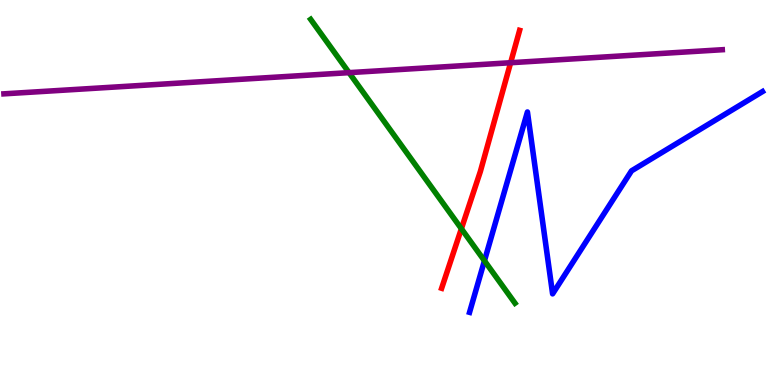[{'lines': ['blue', 'red'], 'intersections': []}, {'lines': ['green', 'red'], 'intersections': [{'x': 5.95, 'y': 4.06}]}, {'lines': ['purple', 'red'], 'intersections': [{'x': 6.59, 'y': 8.37}]}, {'lines': ['blue', 'green'], 'intersections': [{'x': 6.25, 'y': 3.23}]}, {'lines': ['blue', 'purple'], 'intersections': []}, {'lines': ['green', 'purple'], 'intersections': [{'x': 4.5, 'y': 8.11}]}]